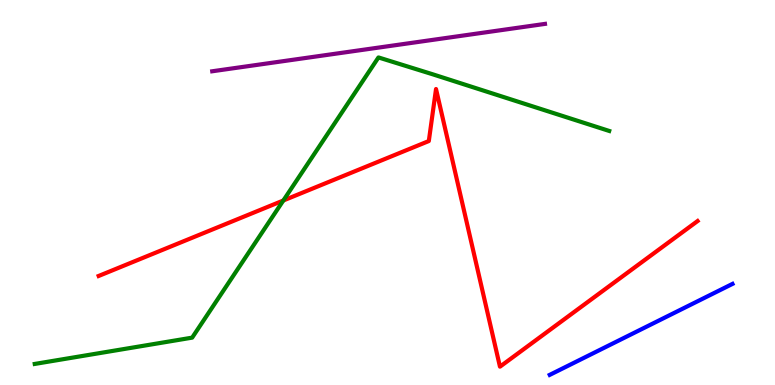[{'lines': ['blue', 'red'], 'intersections': []}, {'lines': ['green', 'red'], 'intersections': [{'x': 3.66, 'y': 4.79}]}, {'lines': ['purple', 'red'], 'intersections': []}, {'lines': ['blue', 'green'], 'intersections': []}, {'lines': ['blue', 'purple'], 'intersections': []}, {'lines': ['green', 'purple'], 'intersections': []}]